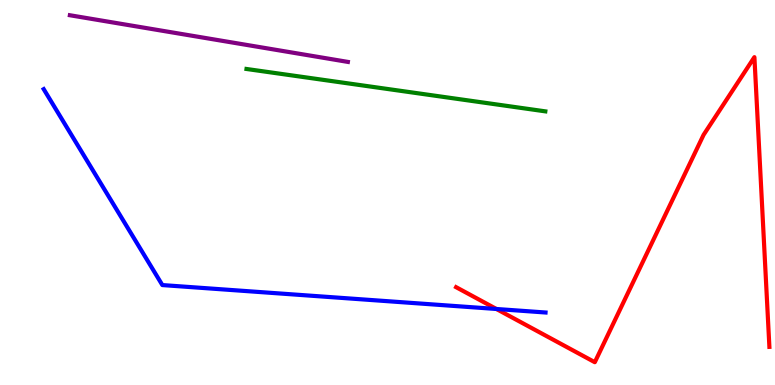[{'lines': ['blue', 'red'], 'intersections': [{'x': 6.41, 'y': 1.97}]}, {'lines': ['green', 'red'], 'intersections': []}, {'lines': ['purple', 'red'], 'intersections': []}, {'lines': ['blue', 'green'], 'intersections': []}, {'lines': ['blue', 'purple'], 'intersections': []}, {'lines': ['green', 'purple'], 'intersections': []}]